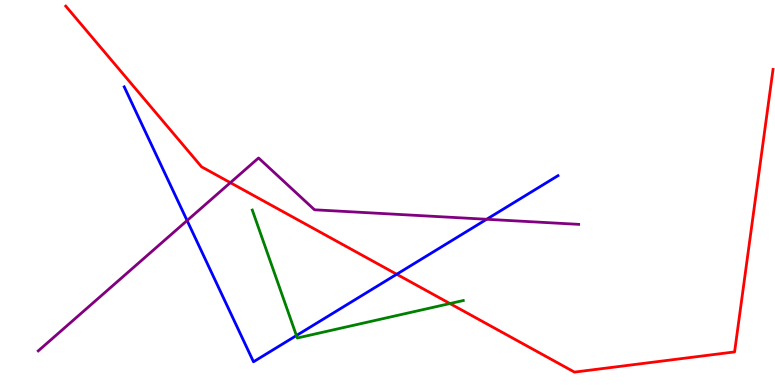[{'lines': ['blue', 'red'], 'intersections': [{'x': 5.12, 'y': 2.88}]}, {'lines': ['green', 'red'], 'intersections': [{'x': 5.81, 'y': 2.12}]}, {'lines': ['purple', 'red'], 'intersections': [{'x': 2.97, 'y': 5.26}]}, {'lines': ['blue', 'green'], 'intersections': [{'x': 3.82, 'y': 1.28}]}, {'lines': ['blue', 'purple'], 'intersections': [{'x': 2.41, 'y': 4.27}, {'x': 6.28, 'y': 4.3}]}, {'lines': ['green', 'purple'], 'intersections': []}]